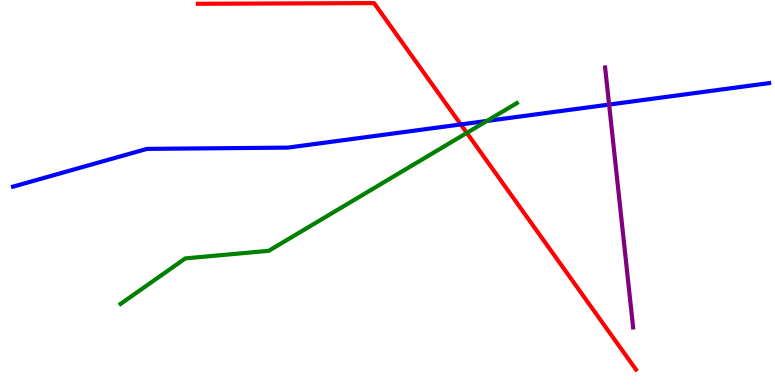[{'lines': ['blue', 'red'], 'intersections': [{'x': 5.95, 'y': 6.77}]}, {'lines': ['green', 'red'], 'intersections': [{'x': 6.02, 'y': 6.55}]}, {'lines': ['purple', 'red'], 'intersections': []}, {'lines': ['blue', 'green'], 'intersections': [{'x': 6.28, 'y': 6.86}]}, {'lines': ['blue', 'purple'], 'intersections': [{'x': 7.86, 'y': 7.28}]}, {'lines': ['green', 'purple'], 'intersections': []}]